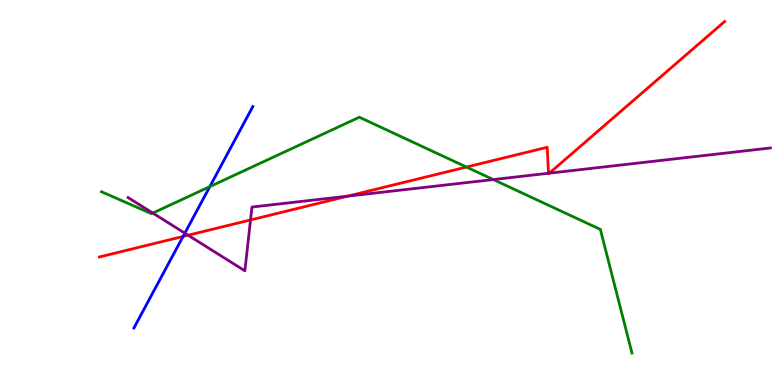[{'lines': ['blue', 'red'], 'intersections': [{'x': 2.36, 'y': 3.86}]}, {'lines': ['green', 'red'], 'intersections': [{'x': 6.02, 'y': 5.66}]}, {'lines': ['purple', 'red'], 'intersections': [{'x': 2.43, 'y': 3.89}, {'x': 3.23, 'y': 4.29}, {'x': 4.49, 'y': 4.91}, {'x': 7.08, 'y': 5.5}, {'x': 7.09, 'y': 5.5}]}, {'lines': ['blue', 'green'], 'intersections': [{'x': 2.71, 'y': 5.15}]}, {'lines': ['blue', 'purple'], 'intersections': [{'x': 2.38, 'y': 3.94}]}, {'lines': ['green', 'purple'], 'intersections': [{'x': 1.97, 'y': 4.47}, {'x': 6.36, 'y': 5.34}]}]